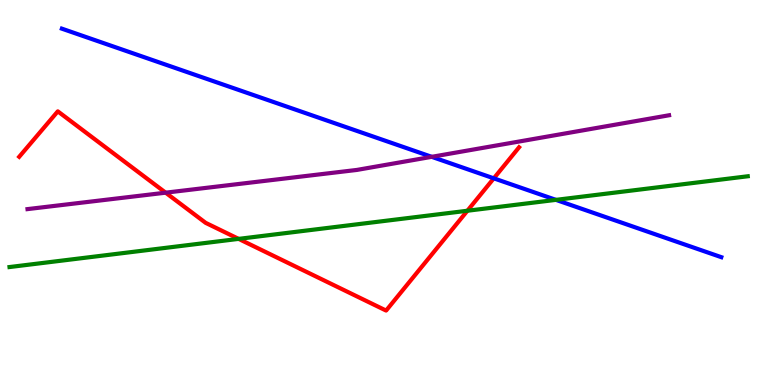[{'lines': ['blue', 'red'], 'intersections': [{'x': 6.37, 'y': 5.37}]}, {'lines': ['green', 'red'], 'intersections': [{'x': 3.08, 'y': 3.8}, {'x': 6.03, 'y': 4.53}]}, {'lines': ['purple', 'red'], 'intersections': [{'x': 2.14, 'y': 5.0}]}, {'lines': ['blue', 'green'], 'intersections': [{'x': 7.17, 'y': 4.81}]}, {'lines': ['blue', 'purple'], 'intersections': [{'x': 5.57, 'y': 5.93}]}, {'lines': ['green', 'purple'], 'intersections': []}]